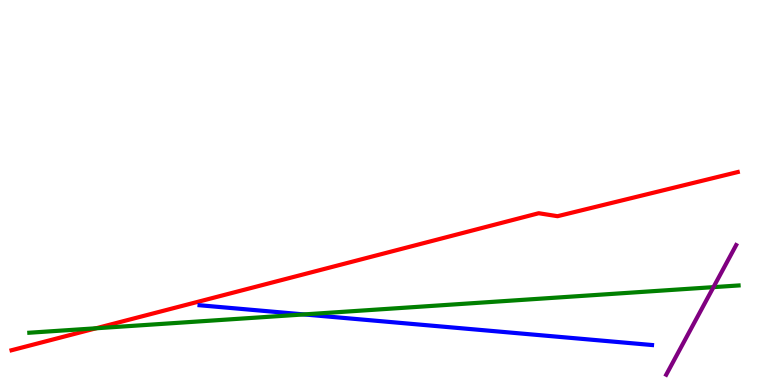[{'lines': ['blue', 'red'], 'intersections': []}, {'lines': ['green', 'red'], 'intersections': [{'x': 1.24, 'y': 1.47}]}, {'lines': ['purple', 'red'], 'intersections': []}, {'lines': ['blue', 'green'], 'intersections': [{'x': 3.92, 'y': 1.83}]}, {'lines': ['blue', 'purple'], 'intersections': []}, {'lines': ['green', 'purple'], 'intersections': [{'x': 9.21, 'y': 2.54}]}]